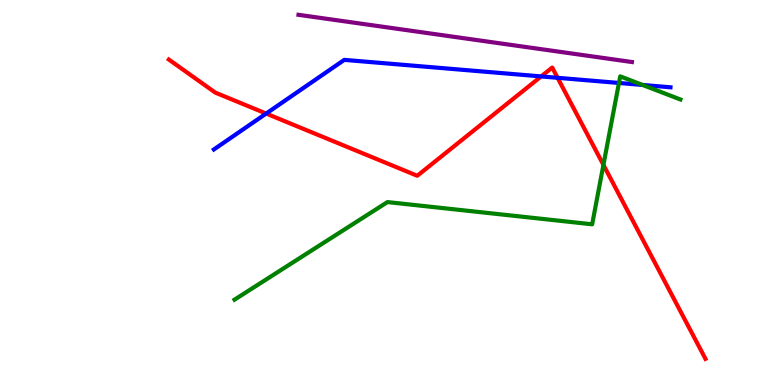[{'lines': ['blue', 'red'], 'intersections': [{'x': 3.43, 'y': 7.05}, {'x': 6.98, 'y': 8.01}, {'x': 7.19, 'y': 7.98}]}, {'lines': ['green', 'red'], 'intersections': [{'x': 7.79, 'y': 5.72}]}, {'lines': ['purple', 'red'], 'intersections': []}, {'lines': ['blue', 'green'], 'intersections': [{'x': 7.99, 'y': 7.85}, {'x': 8.29, 'y': 7.79}]}, {'lines': ['blue', 'purple'], 'intersections': []}, {'lines': ['green', 'purple'], 'intersections': []}]